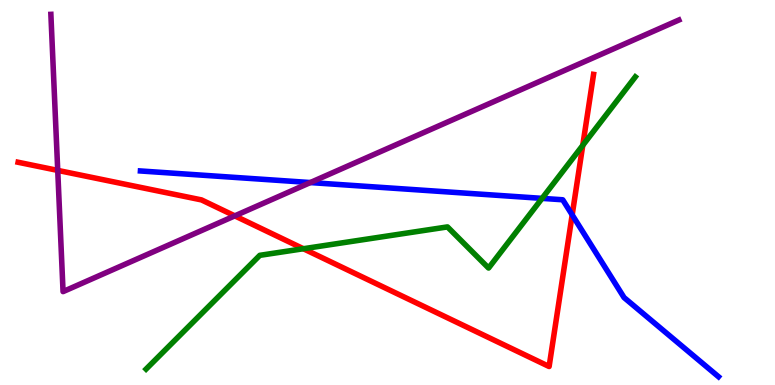[{'lines': ['blue', 'red'], 'intersections': [{'x': 7.38, 'y': 4.42}]}, {'lines': ['green', 'red'], 'intersections': [{'x': 3.91, 'y': 3.54}, {'x': 7.52, 'y': 6.22}]}, {'lines': ['purple', 'red'], 'intersections': [{'x': 0.745, 'y': 5.57}, {'x': 3.03, 'y': 4.39}]}, {'lines': ['blue', 'green'], 'intersections': [{'x': 6.99, 'y': 4.85}]}, {'lines': ['blue', 'purple'], 'intersections': [{'x': 4.0, 'y': 5.26}]}, {'lines': ['green', 'purple'], 'intersections': []}]